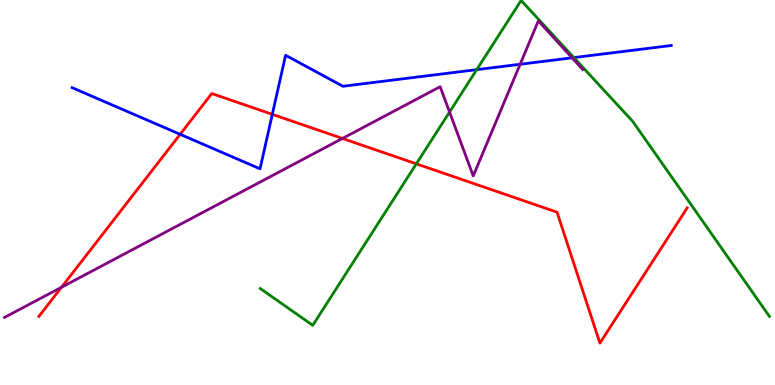[{'lines': ['blue', 'red'], 'intersections': [{'x': 2.32, 'y': 6.51}, {'x': 3.51, 'y': 7.03}]}, {'lines': ['green', 'red'], 'intersections': [{'x': 5.37, 'y': 5.74}]}, {'lines': ['purple', 'red'], 'intersections': [{'x': 0.794, 'y': 2.54}, {'x': 4.42, 'y': 6.4}]}, {'lines': ['blue', 'green'], 'intersections': [{'x': 6.15, 'y': 8.19}, {'x': 7.4, 'y': 8.5}]}, {'lines': ['blue', 'purple'], 'intersections': [{'x': 6.71, 'y': 8.33}, {'x': 7.38, 'y': 8.5}]}, {'lines': ['green', 'purple'], 'intersections': [{'x': 5.8, 'y': 7.09}]}]